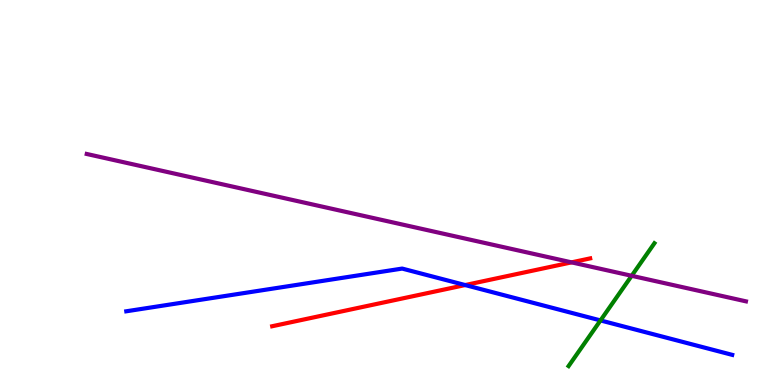[{'lines': ['blue', 'red'], 'intersections': [{'x': 6.0, 'y': 2.6}]}, {'lines': ['green', 'red'], 'intersections': []}, {'lines': ['purple', 'red'], 'intersections': [{'x': 7.37, 'y': 3.19}]}, {'lines': ['blue', 'green'], 'intersections': [{'x': 7.75, 'y': 1.68}]}, {'lines': ['blue', 'purple'], 'intersections': []}, {'lines': ['green', 'purple'], 'intersections': [{'x': 8.15, 'y': 2.84}]}]